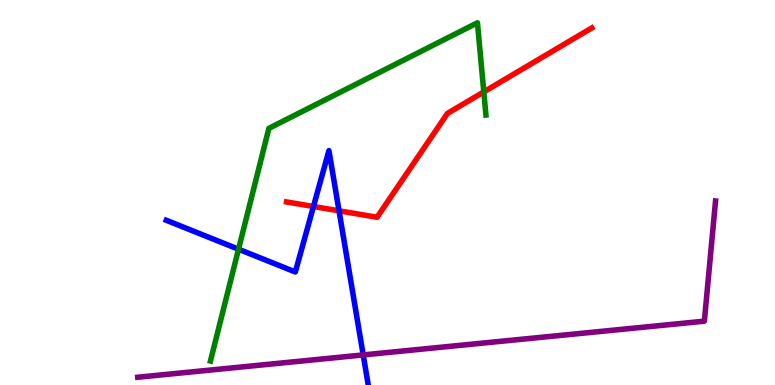[{'lines': ['blue', 'red'], 'intersections': [{'x': 4.04, 'y': 4.64}, {'x': 4.37, 'y': 4.52}]}, {'lines': ['green', 'red'], 'intersections': [{'x': 6.24, 'y': 7.61}]}, {'lines': ['purple', 'red'], 'intersections': []}, {'lines': ['blue', 'green'], 'intersections': [{'x': 3.08, 'y': 3.53}]}, {'lines': ['blue', 'purple'], 'intersections': [{'x': 4.69, 'y': 0.781}]}, {'lines': ['green', 'purple'], 'intersections': []}]